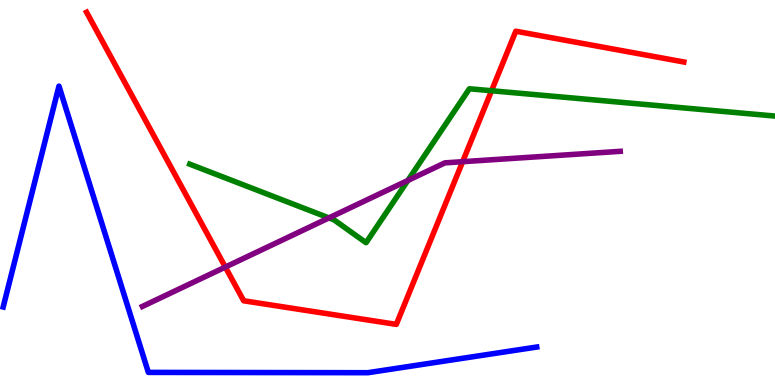[{'lines': ['blue', 'red'], 'intersections': []}, {'lines': ['green', 'red'], 'intersections': [{'x': 6.34, 'y': 7.64}]}, {'lines': ['purple', 'red'], 'intersections': [{'x': 2.91, 'y': 3.06}, {'x': 5.97, 'y': 5.8}]}, {'lines': ['blue', 'green'], 'intersections': []}, {'lines': ['blue', 'purple'], 'intersections': []}, {'lines': ['green', 'purple'], 'intersections': [{'x': 4.24, 'y': 4.34}, {'x': 5.26, 'y': 5.31}]}]